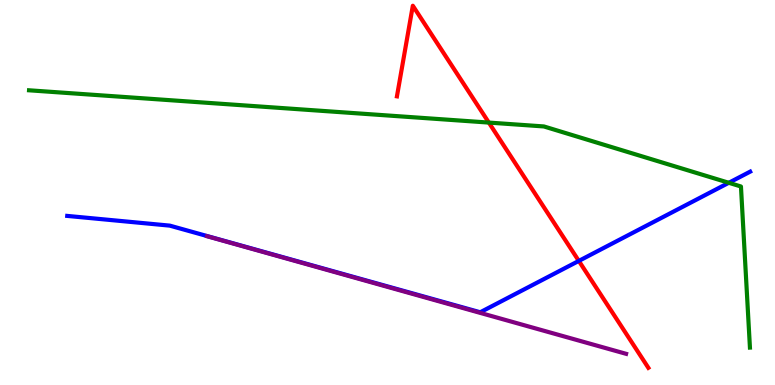[{'lines': ['blue', 'red'], 'intersections': [{'x': 7.47, 'y': 3.22}]}, {'lines': ['green', 'red'], 'intersections': [{'x': 6.31, 'y': 6.82}]}, {'lines': ['purple', 'red'], 'intersections': []}, {'lines': ['blue', 'green'], 'intersections': [{'x': 9.4, 'y': 5.25}]}, {'lines': ['blue', 'purple'], 'intersections': []}, {'lines': ['green', 'purple'], 'intersections': []}]